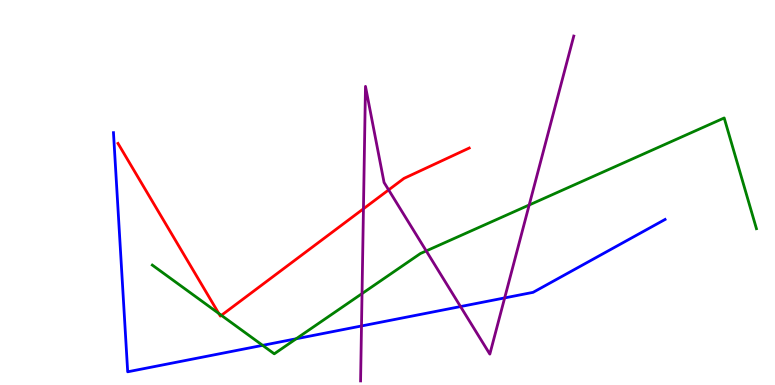[{'lines': ['blue', 'red'], 'intersections': []}, {'lines': ['green', 'red'], 'intersections': [{'x': 2.82, 'y': 1.86}, {'x': 2.86, 'y': 1.81}]}, {'lines': ['purple', 'red'], 'intersections': [{'x': 4.69, 'y': 4.58}, {'x': 5.01, 'y': 5.07}]}, {'lines': ['blue', 'green'], 'intersections': [{'x': 3.39, 'y': 1.03}, {'x': 3.82, 'y': 1.2}]}, {'lines': ['blue', 'purple'], 'intersections': [{'x': 4.66, 'y': 1.53}, {'x': 5.94, 'y': 2.04}, {'x': 6.51, 'y': 2.26}]}, {'lines': ['green', 'purple'], 'intersections': [{'x': 4.67, 'y': 2.37}, {'x': 5.5, 'y': 3.48}, {'x': 6.83, 'y': 4.68}]}]